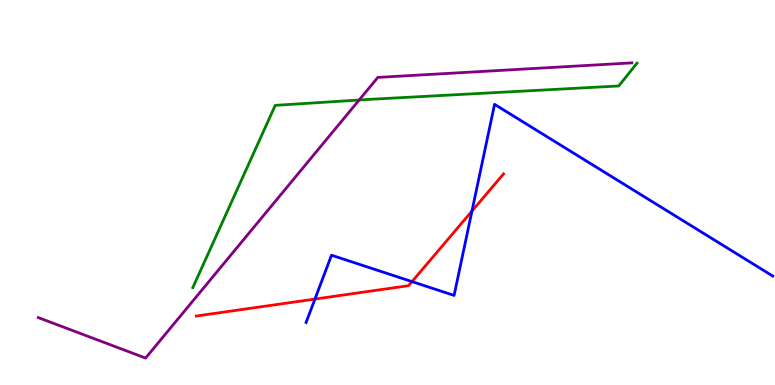[{'lines': ['blue', 'red'], 'intersections': [{'x': 4.06, 'y': 2.23}, {'x': 5.32, 'y': 2.69}, {'x': 6.09, 'y': 4.52}]}, {'lines': ['green', 'red'], 'intersections': []}, {'lines': ['purple', 'red'], 'intersections': []}, {'lines': ['blue', 'green'], 'intersections': []}, {'lines': ['blue', 'purple'], 'intersections': []}, {'lines': ['green', 'purple'], 'intersections': [{'x': 4.63, 'y': 7.4}]}]